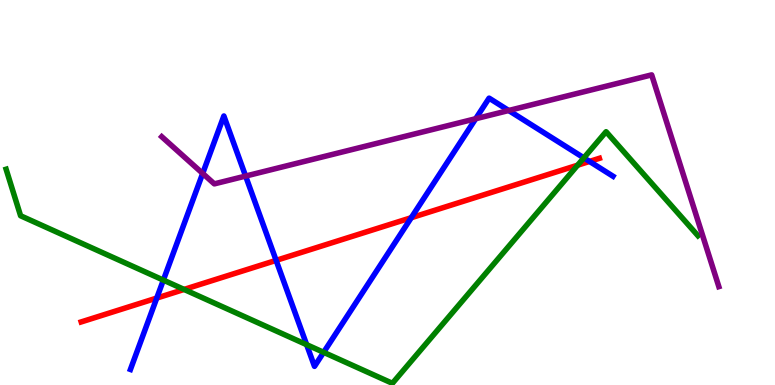[{'lines': ['blue', 'red'], 'intersections': [{'x': 2.02, 'y': 2.26}, {'x': 3.56, 'y': 3.24}, {'x': 5.31, 'y': 4.35}, {'x': 7.61, 'y': 5.81}]}, {'lines': ['green', 'red'], 'intersections': [{'x': 2.38, 'y': 2.48}, {'x': 7.45, 'y': 5.71}]}, {'lines': ['purple', 'red'], 'intersections': []}, {'lines': ['blue', 'green'], 'intersections': [{'x': 2.11, 'y': 2.72}, {'x': 3.96, 'y': 1.05}, {'x': 4.18, 'y': 0.849}, {'x': 7.53, 'y': 5.9}]}, {'lines': ['blue', 'purple'], 'intersections': [{'x': 2.62, 'y': 5.5}, {'x': 3.17, 'y': 5.43}, {'x': 6.14, 'y': 6.92}, {'x': 6.56, 'y': 7.13}]}, {'lines': ['green', 'purple'], 'intersections': []}]